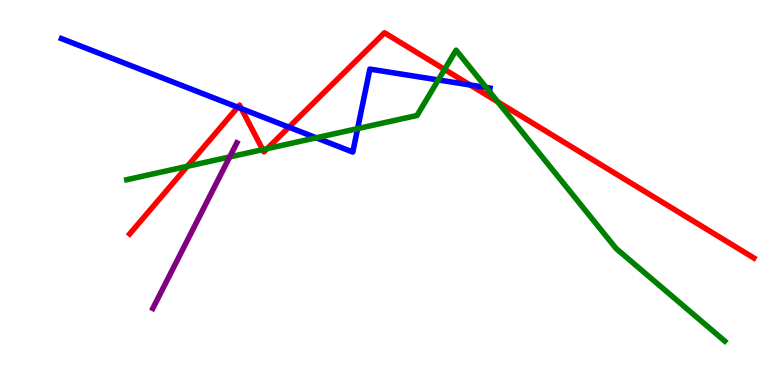[{'lines': ['blue', 'red'], 'intersections': [{'x': 3.07, 'y': 7.21}, {'x': 3.11, 'y': 7.18}, {'x': 3.73, 'y': 6.7}, {'x': 6.07, 'y': 7.79}]}, {'lines': ['green', 'red'], 'intersections': [{'x': 2.42, 'y': 5.68}, {'x': 3.39, 'y': 6.11}, {'x': 3.45, 'y': 6.14}, {'x': 5.74, 'y': 8.2}, {'x': 6.42, 'y': 7.36}]}, {'lines': ['purple', 'red'], 'intersections': []}, {'lines': ['blue', 'green'], 'intersections': [{'x': 4.08, 'y': 6.42}, {'x': 4.61, 'y': 6.66}, {'x': 5.66, 'y': 7.92}, {'x': 6.27, 'y': 7.73}]}, {'lines': ['blue', 'purple'], 'intersections': []}, {'lines': ['green', 'purple'], 'intersections': [{'x': 2.96, 'y': 5.92}]}]